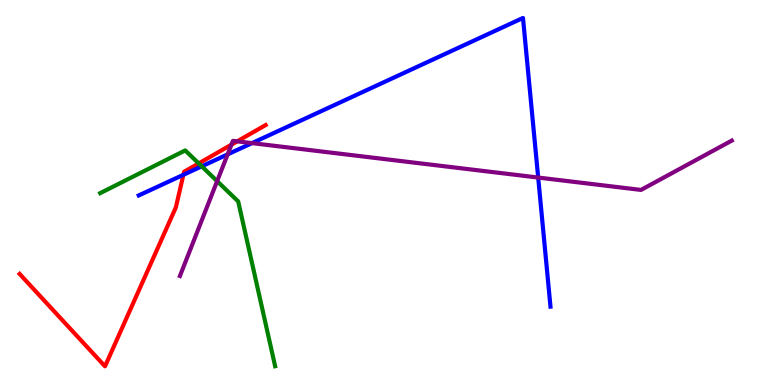[{'lines': ['blue', 'red'], 'intersections': [{'x': 2.37, 'y': 5.46}]}, {'lines': ['green', 'red'], 'intersections': [{'x': 2.56, 'y': 5.76}]}, {'lines': ['purple', 'red'], 'intersections': [{'x': 2.99, 'y': 6.24}, {'x': 3.06, 'y': 6.33}]}, {'lines': ['blue', 'green'], 'intersections': [{'x': 2.6, 'y': 5.68}]}, {'lines': ['blue', 'purple'], 'intersections': [{'x': 2.94, 'y': 5.99}, {'x': 3.25, 'y': 6.28}, {'x': 6.94, 'y': 5.39}]}, {'lines': ['green', 'purple'], 'intersections': [{'x': 2.8, 'y': 5.29}]}]